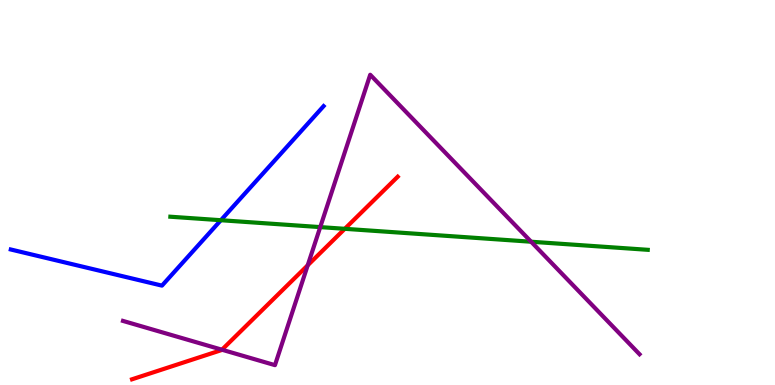[{'lines': ['blue', 'red'], 'intersections': []}, {'lines': ['green', 'red'], 'intersections': [{'x': 4.45, 'y': 4.06}]}, {'lines': ['purple', 'red'], 'intersections': [{'x': 2.86, 'y': 0.916}, {'x': 3.97, 'y': 3.11}]}, {'lines': ['blue', 'green'], 'intersections': [{'x': 2.85, 'y': 4.28}]}, {'lines': ['blue', 'purple'], 'intersections': []}, {'lines': ['green', 'purple'], 'intersections': [{'x': 4.13, 'y': 4.1}, {'x': 6.85, 'y': 3.72}]}]